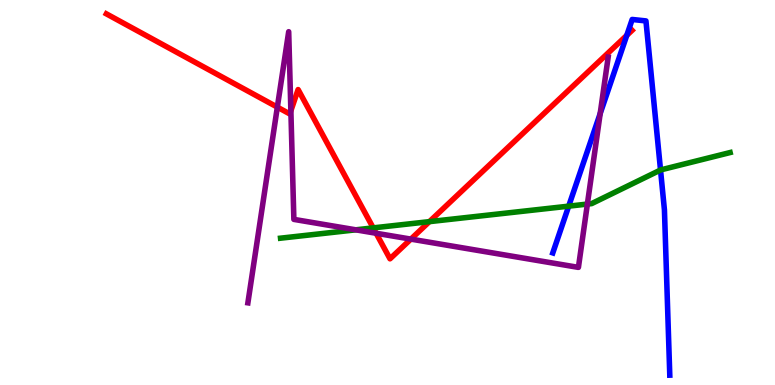[{'lines': ['blue', 'red'], 'intersections': [{'x': 8.09, 'y': 9.08}]}, {'lines': ['green', 'red'], 'intersections': [{'x': 4.82, 'y': 4.08}, {'x': 5.54, 'y': 4.24}]}, {'lines': ['purple', 'red'], 'intersections': [{'x': 3.58, 'y': 7.22}, {'x': 3.75, 'y': 7.12}, {'x': 4.85, 'y': 3.94}, {'x': 5.3, 'y': 3.79}]}, {'lines': ['blue', 'green'], 'intersections': [{'x': 7.34, 'y': 4.65}, {'x': 8.52, 'y': 5.58}]}, {'lines': ['blue', 'purple'], 'intersections': [{'x': 7.74, 'y': 7.05}]}, {'lines': ['green', 'purple'], 'intersections': [{'x': 4.59, 'y': 4.03}, {'x': 7.58, 'y': 4.7}]}]